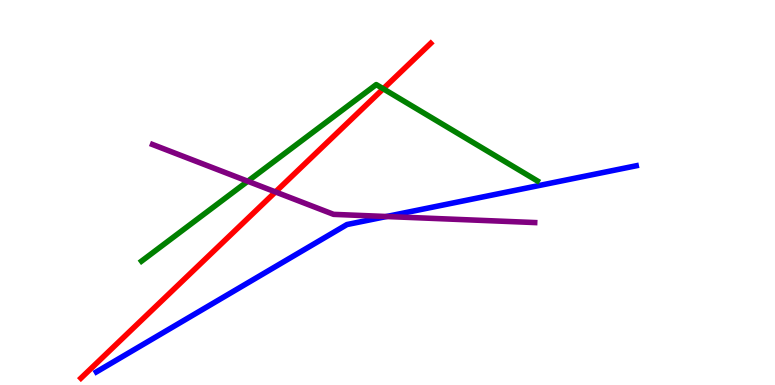[{'lines': ['blue', 'red'], 'intersections': []}, {'lines': ['green', 'red'], 'intersections': [{'x': 4.95, 'y': 7.69}]}, {'lines': ['purple', 'red'], 'intersections': [{'x': 3.55, 'y': 5.01}]}, {'lines': ['blue', 'green'], 'intersections': []}, {'lines': ['blue', 'purple'], 'intersections': [{'x': 4.99, 'y': 4.38}]}, {'lines': ['green', 'purple'], 'intersections': [{'x': 3.2, 'y': 5.29}]}]